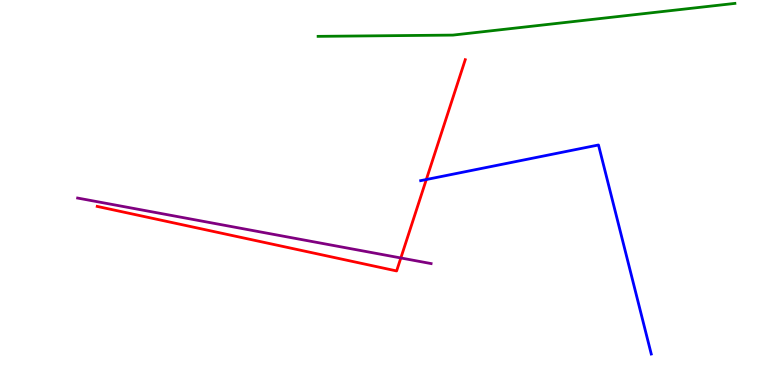[{'lines': ['blue', 'red'], 'intersections': [{'x': 5.5, 'y': 5.34}]}, {'lines': ['green', 'red'], 'intersections': []}, {'lines': ['purple', 'red'], 'intersections': [{'x': 5.17, 'y': 3.3}]}, {'lines': ['blue', 'green'], 'intersections': []}, {'lines': ['blue', 'purple'], 'intersections': []}, {'lines': ['green', 'purple'], 'intersections': []}]